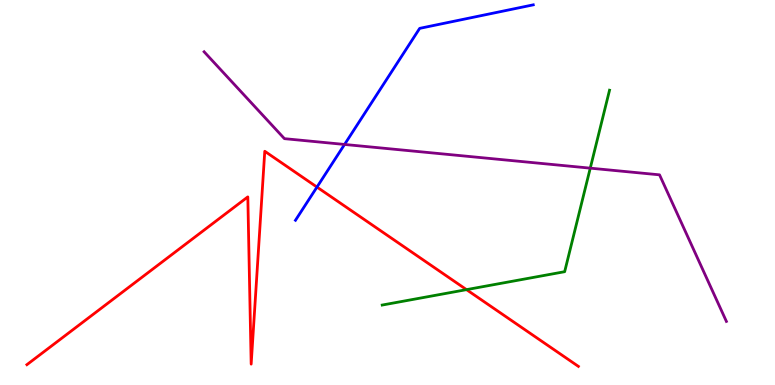[{'lines': ['blue', 'red'], 'intersections': [{'x': 4.09, 'y': 5.14}]}, {'lines': ['green', 'red'], 'intersections': [{'x': 6.02, 'y': 2.48}]}, {'lines': ['purple', 'red'], 'intersections': []}, {'lines': ['blue', 'green'], 'intersections': []}, {'lines': ['blue', 'purple'], 'intersections': [{'x': 4.45, 'y': 6.25}]}, {'lines': ['green', 'purple'], 'intersections': [{'x': 7.62, 'y': 5.63}]}]